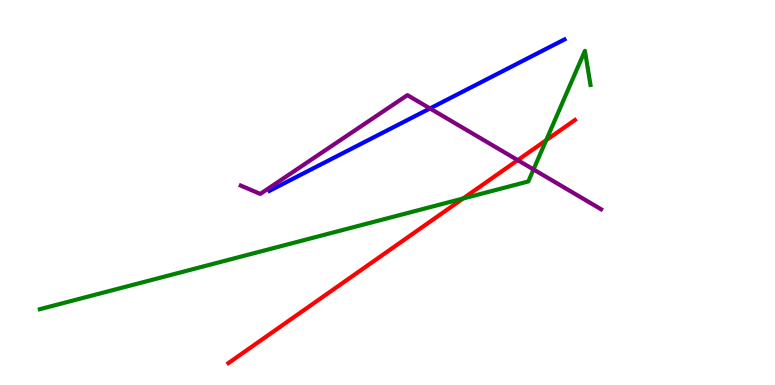[{'lines': ['blue', 'red'], 'intersections': []}, {'lines': ['green', 'red'], 'intersections': [{'x': 5.97, 'y': 4.84}, {'x': 7.05, 'y': 6.36}]}, {'lines': ['purple', 'red'], 'intersections': [{'x': 6.68, 'y': 5.84}]}, {'lines': ['blue', 'green'], 'intersections': []}, {'lines': ['blue', 'purple'], 'intersections': [{'x': 5.55, 'y': 7.18}]}, {'lines': ['green', 'purple'], 'intersections': [{'x': 6.88, 'y': 5.6}]}]